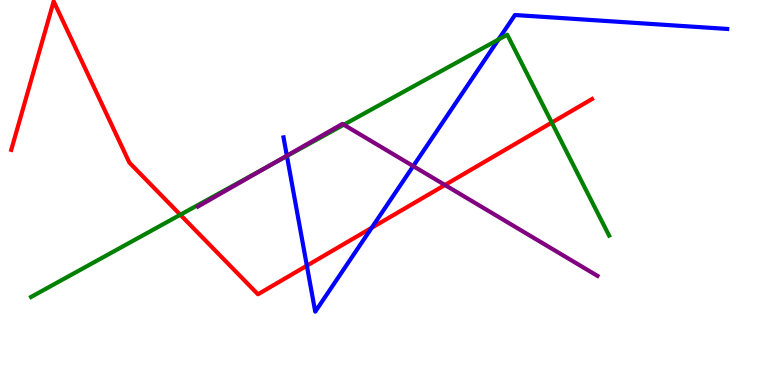[{'lines': ['blue', 'red'], 'intersections': [{'x': 3.96, 'y': 3.1}, {'x': 4.8, 'y': 4.08}]}, {'lines': ['green', 'red'], 'intersections': [{'x': 2.33, 'y': 4.42}, {'x': 7.12, 'y': 6.82}]}, {'lines': ['purple', 'red'], 'intersections': [{'x': 5.74, 'y': 5.2}]}, {'lines': ['blue', 'green'], 'intersections': [{'x': 3.7, 'y': 5.95}, {'x': 6.43, 'y': 8.97}]}, {'lines': ['blue', 'purple'], 'intersections': [{'x': 3.7, 'y': 5.96}, {'x': 5.33, 'y': 5.69}]}, {'lines': ['green', 'purple'], 'intersections': [{'x': 3.47, 'y': 5.69}, {'x': 4.44, 'y': 6.76}]}]